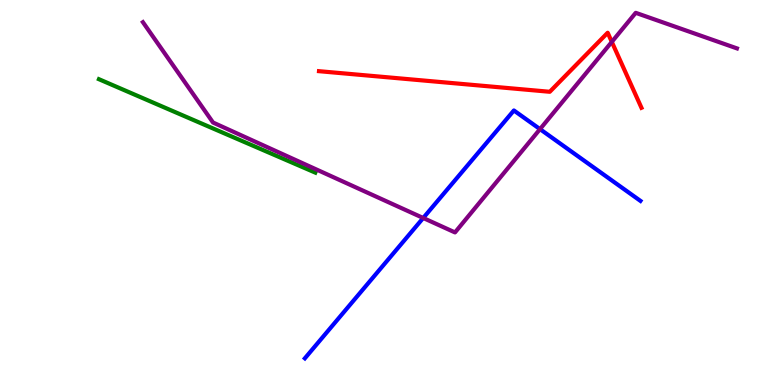[{'lines': ['blue', 'red'], 'intersections': []}, {'lines': ['green', 'red'], 'intersections': []}, {'lines': ['purple', 'red'], 'intersections': [{'x': 7.89, 'y': 8.91}]}, {'lines': ['blue', 'green'], 'intersections': []}, {'lines': ['blue', 'purple'], 'intersections': [{'x': 5.46, 'y': 4.34}, {'x': 6.97, 'y': 6.65}]}, {'lines': ['green', 'purple'], 'intersections': []}]